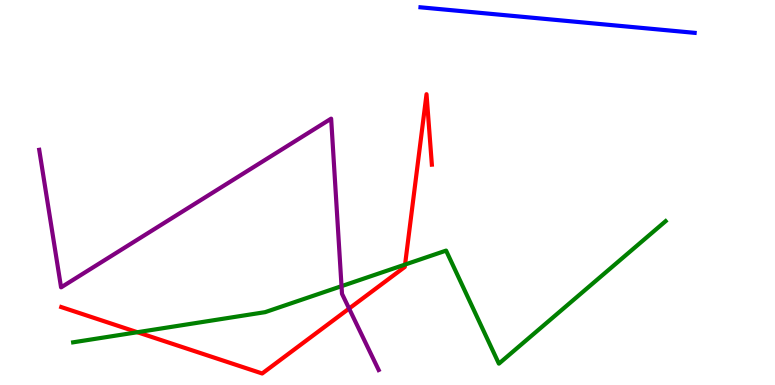[{'lines': ['blue', 'red'], 'intersections': []}, {'lines': ['green', 'red'], 'intersections': [{'x': 1.77, 'y': 1.37}, {'x': 5.23, 'y': 3.13}]}, {'lines': ['purple', 'red'], 'intersections': [{'x': 4.5, 'y': 1.99}]}, {'lines': ['blue', 'green'], 'intersections': []}, {'lines': ['blue', 'purple'], 'intersections': []}, {'lines': ['green', 'purple'], 'intersections': [{'x': 4.41, 'y': 2.57}]}]